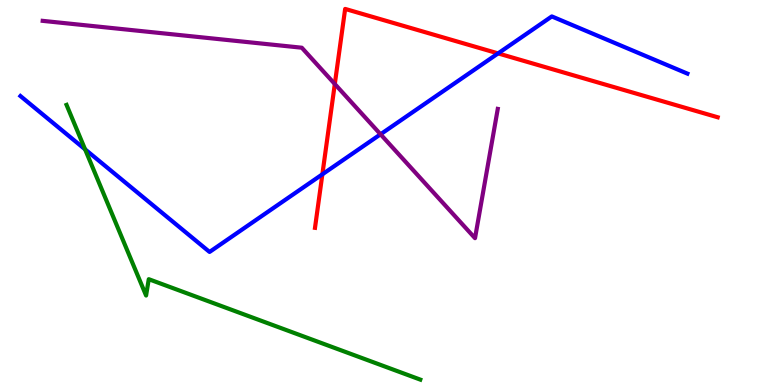[{'lines': ['blue', 'red'], 'intersections': [{'x': 4.16, 'y': 5.47}, {'x': 6.43, 'y': 8.61}]}, {'lines': ['green', 'red'], 'intersections': []}, {'lines': ['purple', 'red'], 'intersections': [{'x': 4.32, 'y': 7.82}]}, {'lines': ['blue', 'green'], 'intersections': [{'x': 1.1, 'y': 6.12}]}, {'lines': ['blue', 'purple'], 'intersections': [{'x': 4.91, 'y': 6.51}]}, {'lines': ['green', 'purple'], 'intersections': []}]